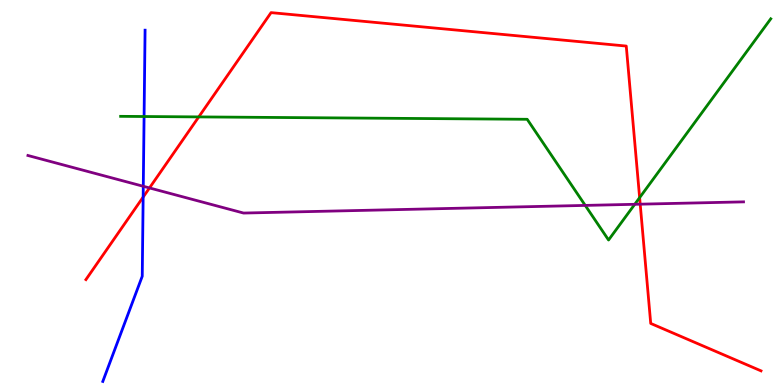[{'lines': ['blue', 'red'], 'intersections': [{'x': 1.85, 'y': 4.88}]}, {'lines': ['green', 'red'], 'intersections': [{'x': 2.56, 'y': 6.96}, {'x': 8.25, 'y': 4.87}]}, {'lines': ['purple', 'red'], 'intersections': [{'x': 1.93, 'y': 5.12}, {'x': 8.26, 'y': 4.7}]}, {'lines': ['blue', 'green'], 'intersections': [{'x': 1.86, 'y': 6.97}]}, {'lines': ['blue', 'purple'], 'intersections': [{'x': 1.85, 'y': 5.16}]}, {'lines': ['green', 'purple'], 'intersections': [{'x': 7.55, 'y': 4.66}, {'x': 8.19, 'y': 4.69}]}]